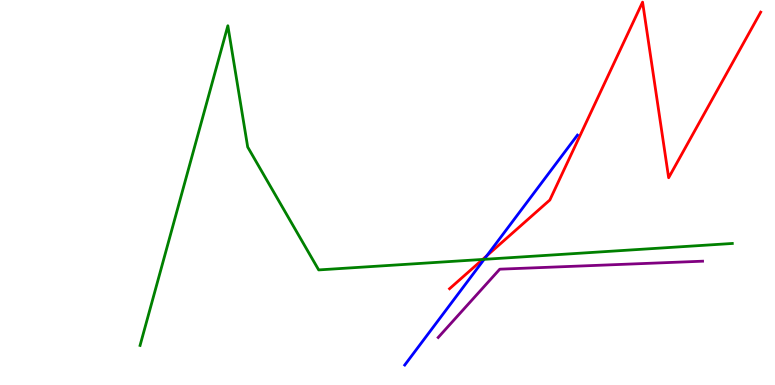[{'lines': ['blue', 'red'], 'intersections': [{'x': 6.28, 'y': 3.36}]}, {'lines': ['green', 'red'], 'intersections': [{'x': 6.23, 'y': 3.26}]}, {'lines': ['purple', 'red'], 'intersections': []}, {'lines': ['blue', 'green'], 'intersections': [{'x': 6.25, 'y': 3.26}]}, {'lines': ['blue', 'purple'], 'intersections': []}, {'lines': ['green', 'purple'], 'intersections': []}]